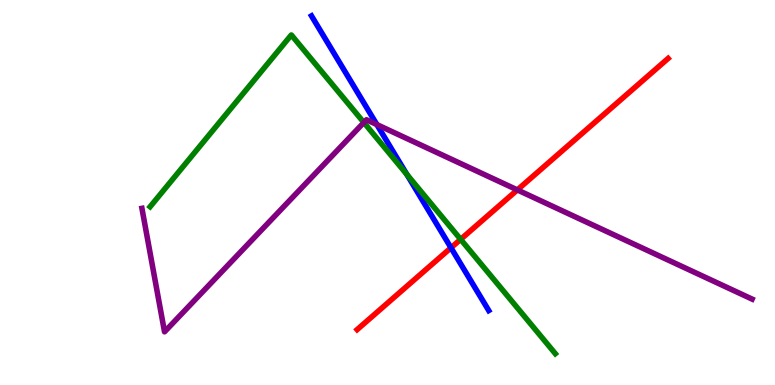[{'lines': ['blue', 'red'], 'intersections': [{'x': 5.82, 'y': 3.56}]}, {'lines': ['green', 'red'], 'intersections': [{'x': 5.94, 'y': 3.78}]}, {'lines': ['purple', 'red'], 'intersections': [{'x': 6.68, 'y': 5.07}]}, {'lines': ['blue', 'green'], 'intersections': [{'x': 5.25, 'y': 5.47}]}, {'lines': ['blue', 'purple'], 'intersections': [{'x': 4.86, 'y': 6.76}]}, {'lines': ['green', 'purple'], 'intersections': [{'x': 4.69, 'y': 6.82}]}]